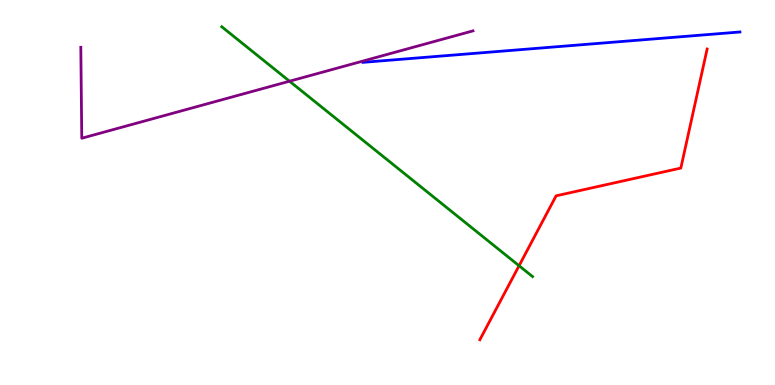[{'lines': ['blue', 'red'], 'intersections': []}, {'lines': ['green', 'red'], 'intersections': [{'x': 6.7, 'y': 3.1}]}, {'lines': ['purple', 'red'], 'intersections': []}, {'lines': ['blue', 'green'], 'intersections': []}, {'lines': ['blue', 'purple'], 'intersections': []}, {'lines': ['green', 'purple'], 'intersections': [{'x': 3.74, 'y': 7.89}]}]